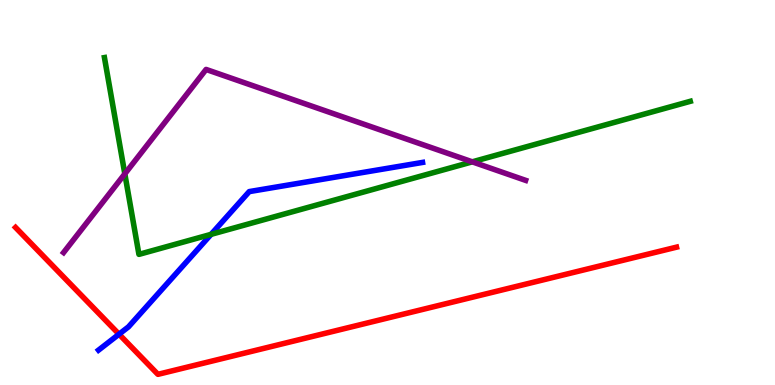[{'lines': ['blue', 'red'], 'intersections': [{'x': 1.54, 'y': 1.32}]}, {'lines': ['green', 'red'], 'intersections': []}, {'lines': ['purple', 'red'], 'intersections': []}, {'lines': ['blue', 'green'], 'intersections': [{'x': 2.72, 'y': 3.91}]}, {'lines': ['blue', 'purple'], 'intersections': []}, {'lines': ['green', 'purple'], 'intersections': [{'x': 1.61, 'y': 5.48}, {'x': 6.09, 'y': 5.8}]}]